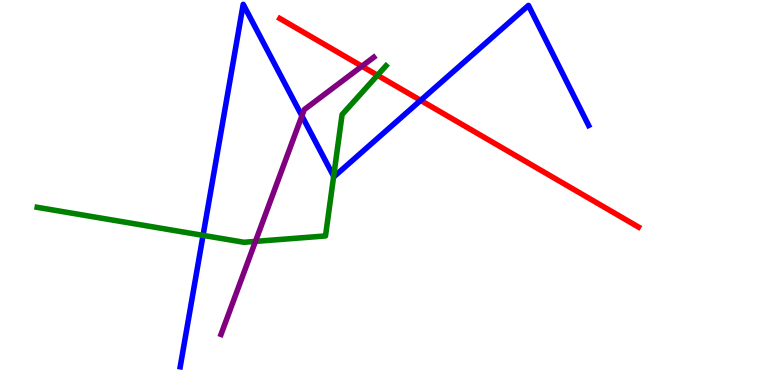[{'lines': ['blue', 'red'], 'intersections': [{'x': 5.43, 'y': 7.39}]}, {'lines': ['green', 'red'], 'intersections': [{'x': 4.87, 'y': 8.04}]}, {'lines': ['purple', 'red'], 'intersections': [{'x': 4.67, 'y': 8.28}]}, {'lines': ['blue', 'green'], 'intersections': [{'x': 2.62, 'y': 3.89}, {'x': 4.31, 'y': 5.42}]}, {'lines': ['blue', 'purple'], 'intersections': [{'x': 3.9, 'y': 6.99}]}, {'lines': ['green', 'purple'], 'intersections': [{'x': 3.3, 'y': 3.73}]}]